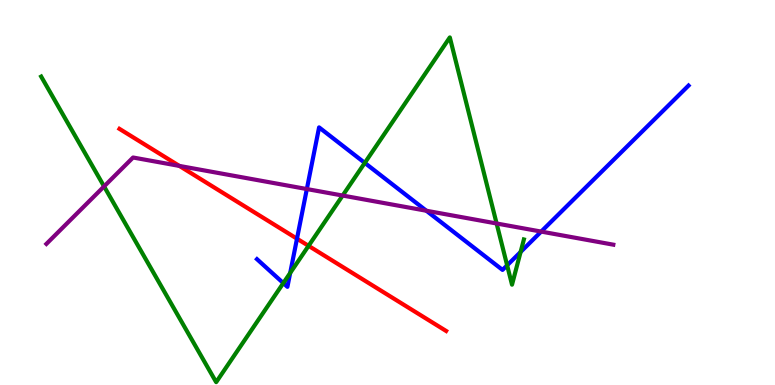[{'lines': ['blue', 'red'], 'intersections': [{'x': 3.83, 'y': 3.8}]}, {'lines': ['green', 'red'], 'intersections': [{'x': 3.98, 'y': 3.61}]}, {'lines': ['purple', 'red'], 'intersections': [{'x': 2.31, 'y': 5.69}]}, {'lines': ['blue', 'green'], 'intersections': [{'x': 3.66, 'y': 2.65}, {'x': 3.74, 'y': 2.91}, {'x': 4.71, 'y': 5.77}, {'x': 6.54, 'y': 3.11}, {'x': 6.72, 'y': 3.45}]}, {'lines': ['blue', 'purple'], 'intersections': [{'x': 3.96, 'y': 5.09}, {'x': 5.5, 'y': 4.53}, {'x': 6.98, 'y': 3.98}]}, {'lines': ['green', 'purple'], 'intersections': [{'x': 1.34, 'y': 5.16}, {'x': 4.42, 'y': 4.92}, {'x': 6.41, 'y': 4.19}]}]